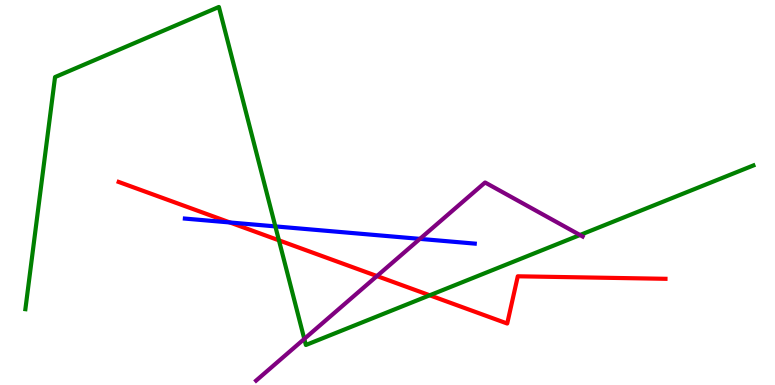[{'lines': ['blue', 'red'], 'intersections': [{'x': 2.97, 'y': 4.22}]}, {'lines': ['green', 'red'], 'intersections': [{'x': 3.6, 'y': 3.76}, {'x': 5.55, 'y': 2.33}]}, {'lines': ['purple', 'red'], 'intersections': [{'x': 4.86, 'y': 2.83}]}, {'lines': ['blue', 'green'], 'intersections': [{'x': 3.55, 'y': 4.12}]}, {'lines': ['blue', 'purple'], 'intersections': [{'x': 5.42, 'y': 3.8}]}, {'lines': ['green', 'purple'], 'intersections': [{'x': 3.93, 'y': 1.2}, {'x': 7.48, 'y': 3.9}]}]